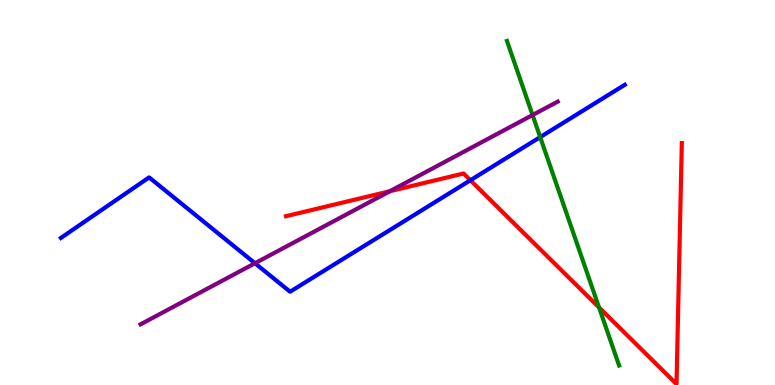[{'lines': ['blue', 'red'], 'intersections': [{'x': 6.07, 'y': 5.32}]}, {'lines': ['green', 'red'], 'intersections': [{'x': 7.73, 'y': 2.01}]}, {'lines': ['purple', 'red'], 'intersections': [{'x': 5.03, 'y': 5.03}]}, {'lines': ['blue', 'green'], 'intersections': [{'x': 6.97, 'y': 6.44}]}, {'lines': ['blue', 'purple'], 'intersections': [{'x': 3.29, 'y': 3.16}]}, {'lines': ['green', 'purple'], 'intersections': [{'x': 6.87, 'y': 7.01}]}]